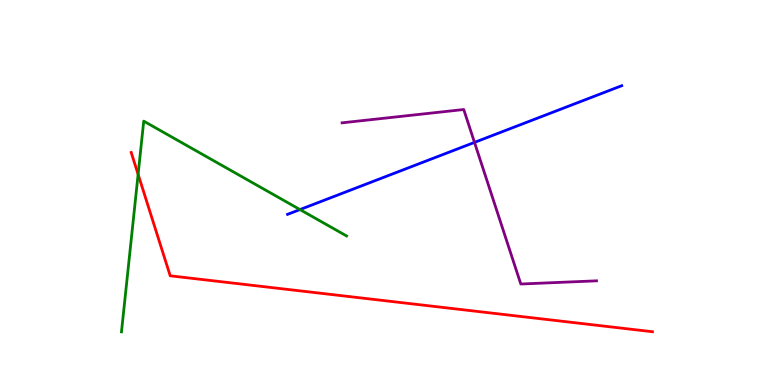[{'lines': ['blue', 'red'], 'intersections': []}, {'lines': ['green', 'red'], 'intersections': [{'x': 1.78, 'y': 5.47}]}, {'lines': ['purple', 'red'], 'intersections': []}, {'lines': ['blue', 'green'], 'intersections': [{'x': 3.87, 'y': 4.56}]}, {'lines': ['blue', 'purple'], 'intersections': [{'x': 6.12, 'y': 6.3}]}, {'lines': ['green', 'purple'], 'intersections': []}]